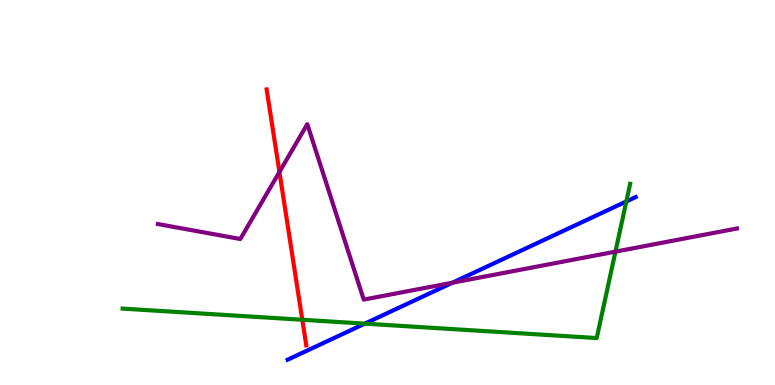[{'lines': ['blue', 'red'], 'intersections': []}, {'lines': ['green', 'red'], 'intersections': [{'x': 3.9, 'y': 1.69}]}, {'lines': ['purple', 'red'], 'intersections': [{'x': 3.61, 'y': 5.53}]}, {'lines': ['blue', 'green'], 'intersections': [{'x': 4.71, 'y': 1.59}, {'x': 8.08, 'y': 4.77}]}, {'lines': ['blue', 'purple'], 'intersections': [{'x': 5.84, 'y': 2.66}]}, {'lines': ['green', 'purple'], 'intersections': [{'x': 7.94, 'y': 3.46}]}]